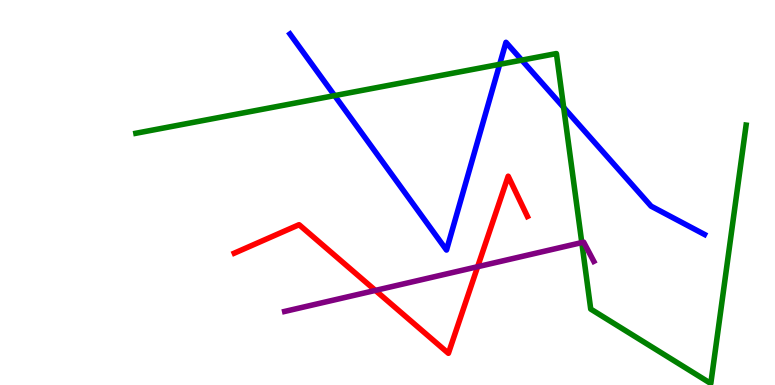[{'lines': ['blue', 'red'], 'intersections': []}, {'lines': ['green', 'red'], 'intersections': []}, {'lines': ['purple', 'red'], 'intersections': [{'x': 4.84, 'y': 2.46}, {'x': 6.16, 'y': 3.07}]}, {'lines': ['blue', 'green'], 'intersections': [{'x': 4.32, 'y': 7.52}, {'x': 6.45, 'y': 8.33}, {'x': 6.73, 'y': 8.44}, {'x': 7.27, 'y': 7.21}]}, {'lines': ['blue', 'purple'], 'intersections': []}, {'lines': ['green', 'purple'], 'intersections': [{'x': 7.51, 'y': 3.7}]}]